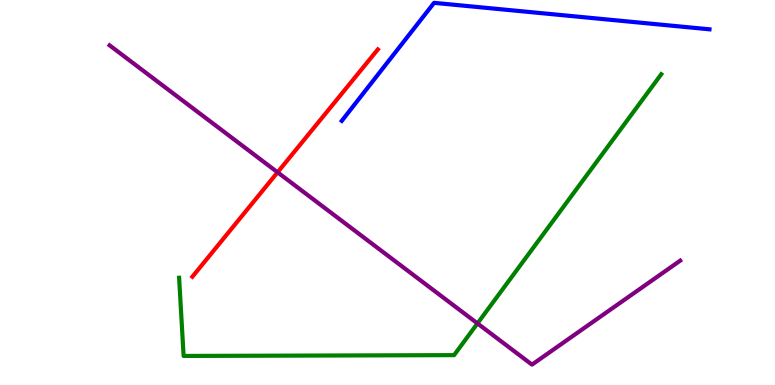[{'lines': ['blue', 'red'], 'intersections': []}, {'lines': ['green', 'red'], 'intersections': []}, {'lines': ['purple', 'red'], 'intersections': [{'x': 3.58, 'y': 5.52}]}, {'lines': ['blue', 'green'], 'intersections': []}, {'lines': ['blue', 'purple'], 'intersections': []}, {'lines': ['green', 'purple'], 'intersections': [{'x': 6.16, 'y': 1.6}]}]